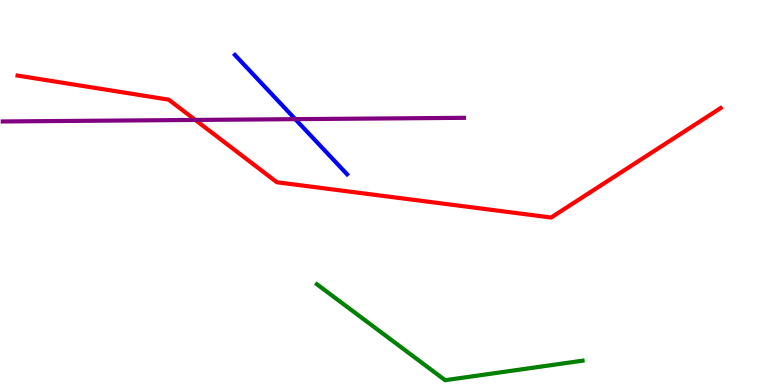[{'lines': ['blue', 'red'], 'intersections': []}, {'lines': ['green', 'red'], 'intersections': []}, {'lines': ['purple', 'red'], 'intersections': [{'x': 2.52, 'y': 6.88}]}, {'lines': ['blue', 'green'], 'intersections': []}, {'lines': ['blue', 'purple'], 'intersections': [{'x': 3.81, 'y': 6.91}]}, {'lines': ['green', 'purple'], 'intersections': []}]